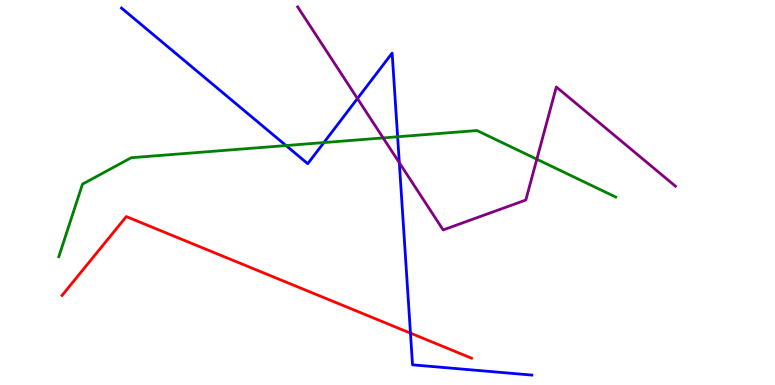[{'lines': ['blue', 'red'], 'intersections': [{'x': 5.3, 'y': 1.35}]}, {'lines': ['green', 'red'], 'intersections': []}, {'lines': ['purple', 'red'], 'intersections': []}, {'lines': ['blue', 'green'], 'intersections': [{'x': 3.69, 'y': 6.22}, {'x': 4.18, 'y': 6.3}, {'x': 5.13, 'y': 6.45}]}, {'lines': ['blue', 'purple'], 'intersections': [{'x': 4.61, 'y': 7.44}, {'x': 5.15, 'y': 5.77}]}, {'lines': ['green', 'purple'], 'intersections': [{'x': 4.94, 'y': 6.42}, {'x': 6.93, 'y': 5.86}]}]